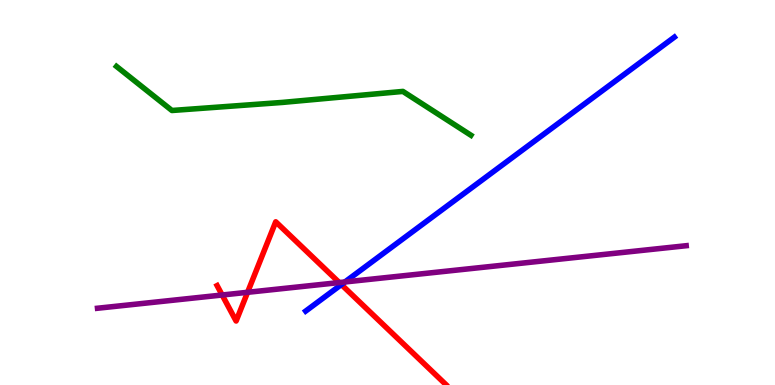[{'lines': ['blue', 'red'], 'intersections': [{'x': 4.4, 'y': 2.61}]}, {'lines': ['green', 'red'], 'intersections': []}, {'lines': ['purple', 'red'], 'intersections': [{'x': 2.87, 'y': 2.34}, {'x': 3.19, 'y': 2.41}, {'x': 4.38, 'y': 2.66}]}, {'lines': ['blue', 'green'], 'intersections': []}, {'lines': ['blue', 'purple'], 'intersections': [{'x': 4.45, 'y': 2.68}]}, {'lines': ['green', 'purple'], 'intersections': []}]